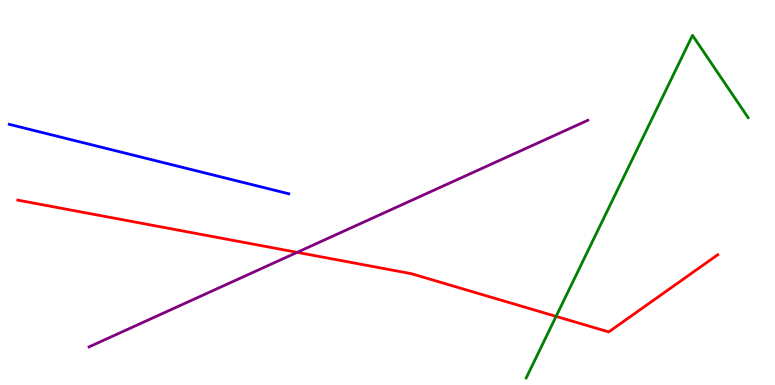[{'lines': ['blue', 'red'], 'intersections': []}, {'lines': ['green', 'red'], 'intersections': [{'x': 7.18, 'y': 1.78}]}, {'lines': ['purple', 'red'], 'intersections': [{'x': 3.83, 'y': 3.45}]}, {'lines': ['blue', 'green'], 'intersections': []}, {'lines': ['blue', 'purple'], 'intersections': []}, {'lines': ['green', 'purple'], 'intersections': []}]